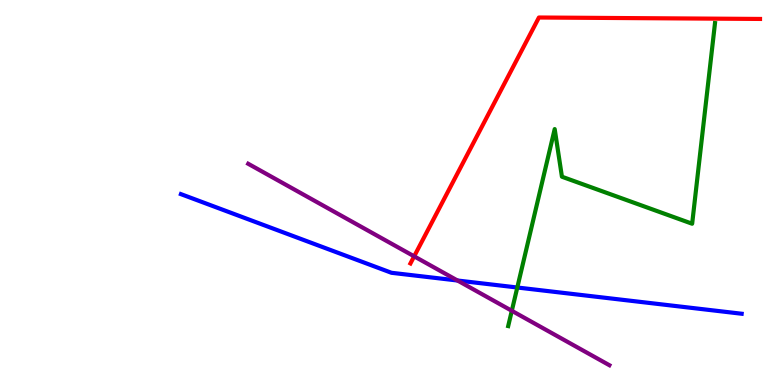[{'lines': ['blue', 'red'], 'intersections': []}, {'lines': ['green', 'red'], 'intersections': []}, {'lines': ['purple', 'red'], 'intersections': [{'x': 5.34, 'y': 3.34}]}, {'lines': ['blue', 'green'], 'intersections': [{'x': 6.67, 'y': 2.53}]}, {'lines': ['blue', 'purple'], 'intersections': [{'x': 5.9, 'y': 2.71}]}, {'lines': ['green', 'purple'], 'intersections': [{'x': 6.6, 'y': 1.93}]}]